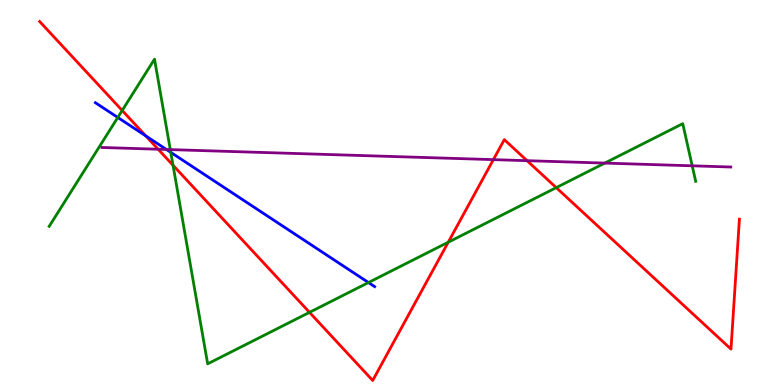[{'lines': ['blue', 'red'], 'intersections': [{'x': 1.88, 'y': 6.47}]}, {'lines': ['green', 'red'], 'intersections': [{'x': 1.58, 'y': 7.13}, {'x': 2.23, 'y': 5.71}, {'x': 3.99, 'y': 1.89}, {'x': 5.78, 'y': 3.71}, {'x': 7.18, 'y': 5.13}]}, {'lines': ['purple', 'red'], 'intersections': [{'x': 2.04, 'y': 6.12}, {'x': 6.37, 'y': 5.85}, {'x': 6.8, 'y': 5.83}]}, {'lines': ['blue', 'green'], 'intersections': [{'x': 1.52, 'y': 6.95}, {'x': 2.2, 'y': 6.04}, {'x': 4.75, 'y': 2.66}]}, {'lines': ['blue', 'purple'], 'intersections': [{'x': 2.15, 'y': 6.12}]}, {'lines': ['green', 'purple'], 'intersections': [{'x': 2.2, 'y': 6.11}, {'x': 7.8, 'y': 5.76}, {'x': 8.93, 'y': 5.69}]}]